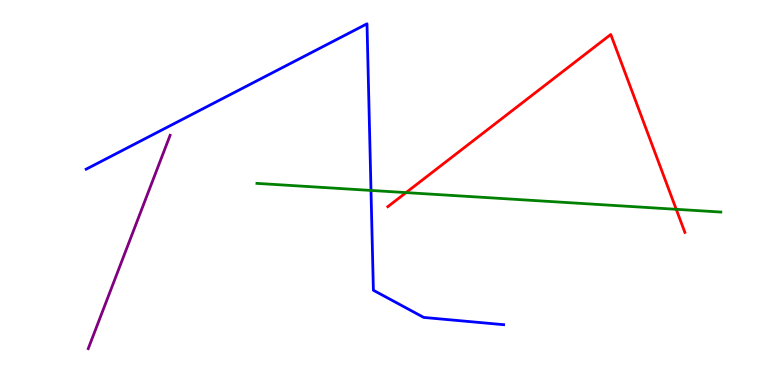[{'lines': ['blue', 'red'], 'intersections': []}, {'lines': ['green', 'red'], 'intersections': [{'x': 5.24, 'y': 5.0}, {'x': 8.73, 'y': 4.56}]}, {'lines': ['purple', 'red'], 'intersections': []}, {'lines': ['blue', 'green'], 'intersections': [{'x': 4.79, 'y': 5.05}]}, {'lines': ['blue', 'purple'], 'intersections': []}, {'lines': ['green', 'purple'], 'intersections': []}]